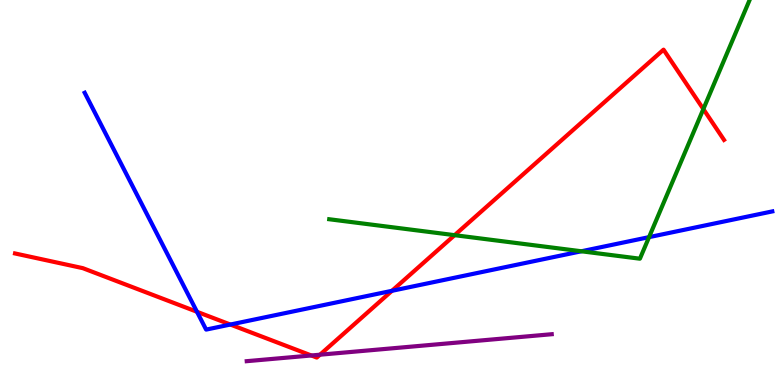[{'lines': ['blue', 'red'], 'intersections': [{'x': 2.54, 'y': 1.9}, {'x': 2.97, 'y': 1.57}, {'x': 5.06, 'y': 2.45}]}, {'lines': ['green', 'red'], 'intersections': [{'x': 5.87, 'y': 3.89}, {'x': 9.08, 'y': 7.17}]}, {'lines': ['purple', 'red'], 'intersections': [{'x': 4.02, 'y': 0.767}, {'x': 4.13, 'y': 0.787}]}, {'lines': ['blue', 'green'], 'intersections': [{'x': 7.5, 'y': 3.47}, {'x': 8.37, 'y': 3.84}]}, {'lines': ['blue', 'purple'], 'intersections': []}, {'lines': ['green', 'purple'], 'intersections': []}]